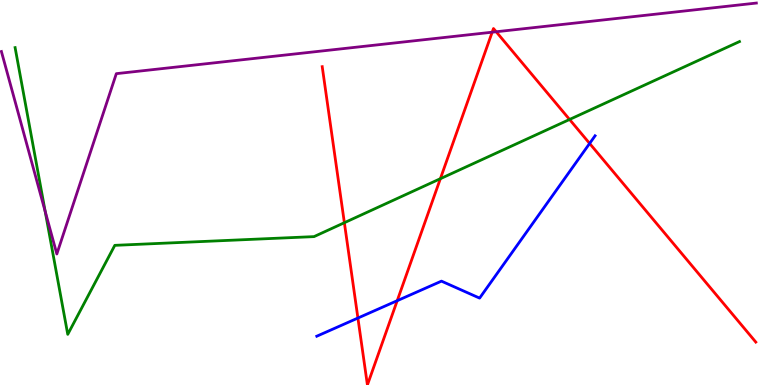[{'lines': ['blue', 'red'], 'intersections': [{'x': 4.62, 'y': 1.74}, {'x': 5.13, 'y': 2.19}, {'x': 7.61, 'y': 6.27}]}, {'lines': ['green', 'red'], 'intersections': [{'x': 4.44, 'y': 4.22}, {'x': 5.68, 'y': 5.36}, {'x': 7.35, 'y': 6.9}]}, {'lines': ['purple', 'red'], 'intersections': [{'x': 6.35, 'y': 9.16}, {'x': 6.4, 'y': 9.18}]}, {'lines': ['blue', 'green'], 'intersections': []}, {'lines': ['blue', 'purple'], 'intersections': []}, {'lines': ['green', 'purple'], 'intersections': [{'x': 0.583, 'y': 4.51}]}]